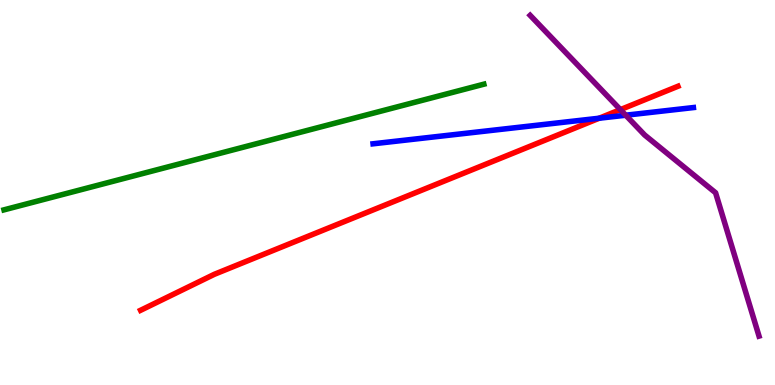[{'lines': ['blue', 'red'], 'intersections': [{'x': 7.73, 'y': 6.93}]}, {'lines': ['green', 'red'], 'intersections': []}, {'lines': ['purple', 'red'], 'intersections': [{'x': 8.0, 'y': 7.15}]}, {'lines': ['blue', 'green'], 'intersections': []}, {'lines': ['blue', 'purple'], 'intersections': [{'x': 8.07, 'y': 7.01}]}, {'lines': ['green', 'purple'], 'intersections': []}]